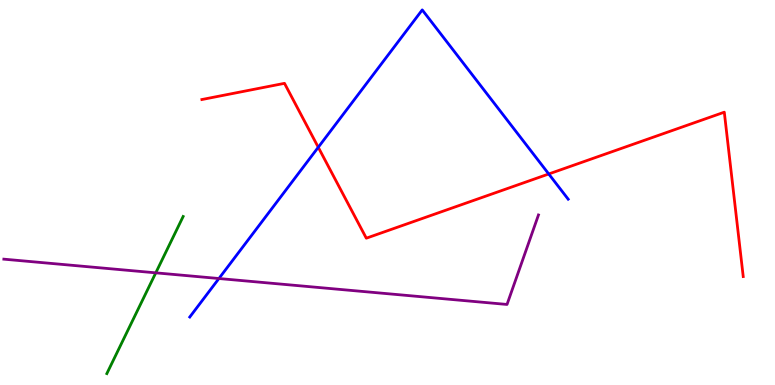[{'lines': ['blue', 'red'], 'intersections': [{'x': 4.11, 'y': 6.17}, {'x': 7.08, 'y': 5.48}]}, {'lines': ['green', 'red'], 'intersections': []}, {'lines': ['purple', 'red'], 'intersections': []}, {'lines': ['blue', 'green'], 'intersections': []}, {'lines': ['blue', 'purple'], 'intersections': [{'x': 2.82, 'y': 2.77}]}, {'lines': ['green', 'purple'], 'intersections': [{'x': 2.01, 'y': 2.91}]}]